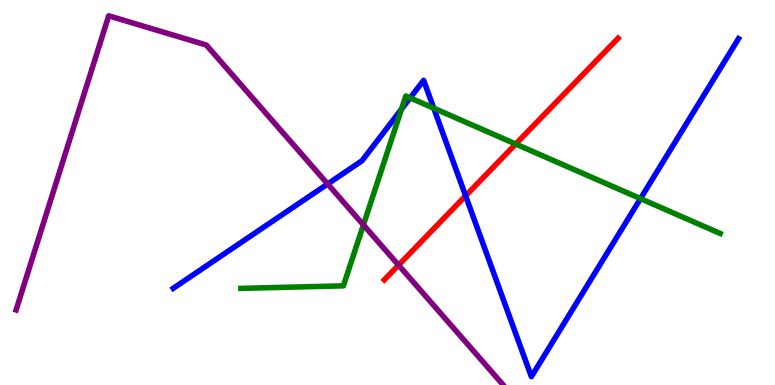[{'lines': ['blue', 'red'], 'intersections': [{'x': 6.01, 'y': 4.91}]}, {'lines': ['green', 'red'], 'intersections': [{'x': 6.65, 'y': 6.26}]}, {'lines': ['purple', 'red'], 'intersections': [{'x': 5.14, 'y': 3.11}]}, {'lines': ['blue', 'green'], 'intersections': [{'x': 5.18, 'y': 7.16}, {'x': 5.29, 'y': 7.46}, {'x': 5.6, 'y': 7.19}, {'x': 8.26, 'y': 4.84}]}, {'lines': ['blue', 'purple'], 'intersections': [{'x': 4.23, 'y': 5.22}]}, {'lines': ['green', 'purple'], 'intersections': [{'x': 4.69, 'y': 4.16}]}]